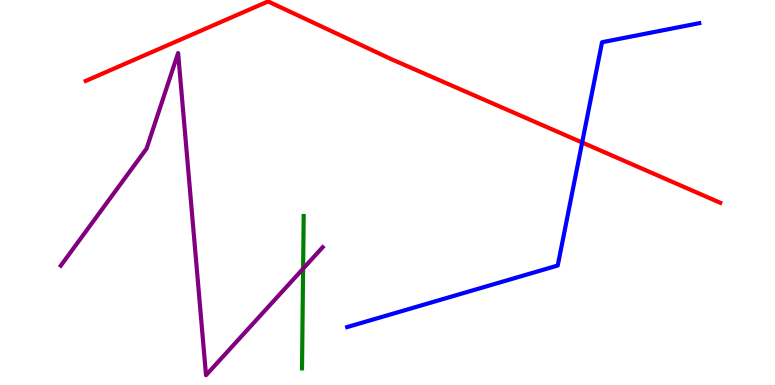[{'lines': ['blue', 'red'], 'intersections': [{'x': 7.51, 'y': 6.3}]}, {'lines': ['green', 'red'], 'intersections': []}, {'lines': ['purple', 'red'], 'intersections': []}, {'lines': ['blue', 'green'], 'intersections': []}, {'lines': ['blue', 'purple'], 'intersections': []}, {'lines': ['green', 'purple'], 'intersections': [{'x': 3.91, 'y': 3.02}]}]